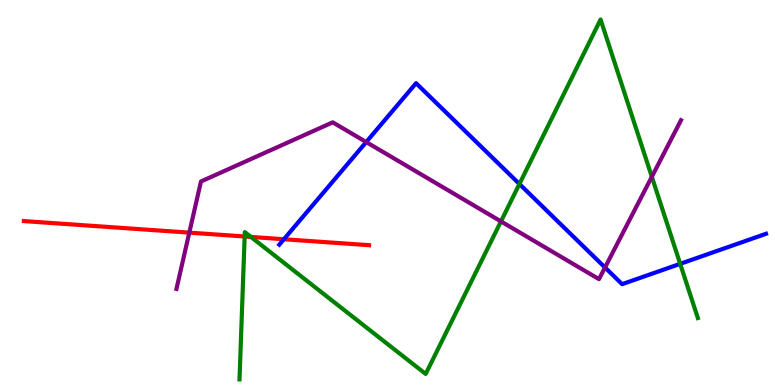[{'lines': ['blue', 'red'], 'intersections': [{'x': 3.66, 'y': 3.79}]}, {'lines': ['green', 'red'], 'intersections': [{'x': 3.16, 'y': 3.86}, {'x': 3.24, 'y': 3.85}]}, {'lines': ['purple', 'red'], 'intersections': [{'x': 2.44, 'y': 3.96}]}, {'lines': ['blue', 'green'], 'intersections': [{'x': 6.7, 'y': 5.22}, {'x': 8.78, 'y': 3.15}]}, {'lines': ['blue', 'purple'], 'intersections': [{'x': 4.73, 'y': 6.31}, {'x': 7.81, 'y': 3.05}]}, {'lines': ['green', 'purple'], 'intersections': [{'x': 6.46, 'y': 4.25}, {'x': 8.41, 'y': 5.41}]}]